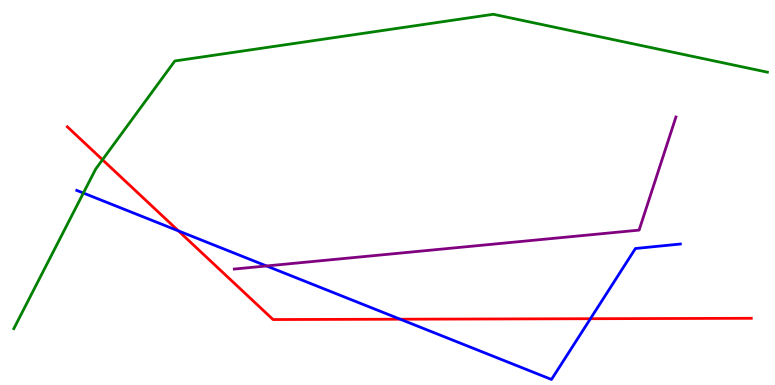[{'lines': ['blue', 'red'], 'intersections': [{'x': 2.3, 'y': 4.0}, {'x': 5.16, 'y': 1.71}, {'x': 7.62, 'y': 1.72}]}, {'lines': ['green', 'red'], 'intersections': [{'x': 1.32, 'y': 5.85}]}, {'lines': ['purple', 'red'], 'intersections': []}, {'lines': ['blue', 'green'], 'intersections': [{'x': 1.08, 'y': 4.99}]}, {'lines': ['blue', 'purple'], 'intersections': [{'x': 3.44, 'y': 3.09}]}, {'lines': ['green', 'purple'], 'intersections': []}]